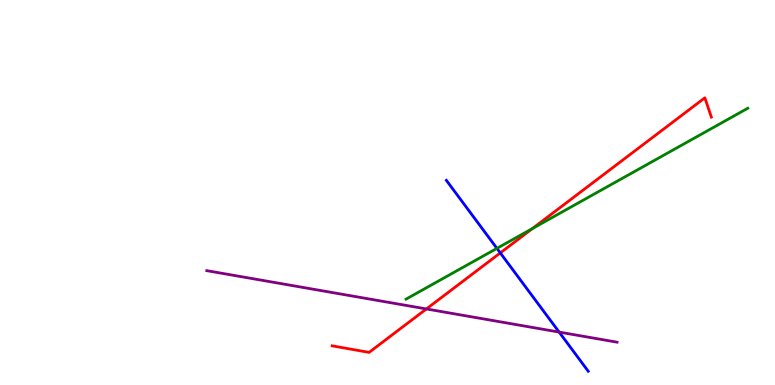[{'lines': ['blue', 'red'], 'intersections': [{'x': 6.46, 'y': 3.43}]}, {'lines': ['green', 'red'], 'intersections': [{'x': 6.87, 'y': 4.06}]}, {'lines': ['purple', 'red'], 'intersections': [{'x': 5.5, 'y': 1.98}]}, {'lines': ['blue', 'green'], 'intersections': [{'x': 6.41, 'y': 3.55}]}, {'lines': ['blue', 'purple'], 'intersections': [{'x': 7.21, 'y': 1.37}]}, {'lines': ['green', 'purple'], 'intersections': []}]